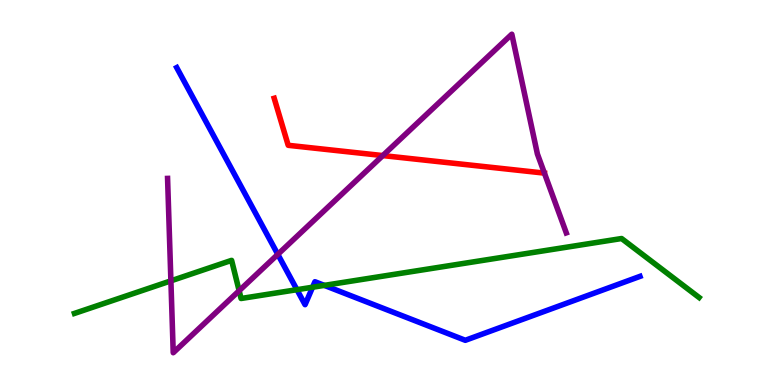[{'lines': ['blue', 'red'], 'intersections': []}, {'lines': ['green', 'red'], 'intersections': []}, {'lines': ['purple', 'red'], 'intersections': [{'x': 4.94, 'y': 5.96}, {'x': 7.02, 'y': 5.5}]}, {'lines': ['blue', 'green'], 'intersections': [{'x': 3.83, 'y': 2.48}, {'x': 4.03, 'y': 2.54}, {'x': 4.18, 'y': 2.59}]}, {'lines': ['blue', 'purple'], 'intersections': [{'x': 3.58, 'y': 3.39}]}, {'lines': ['green', 'purple'], 'intersections': [{'x': 2.21, 'y': 2.71}, {'x': 3.09, 'y': 2.45}]}]